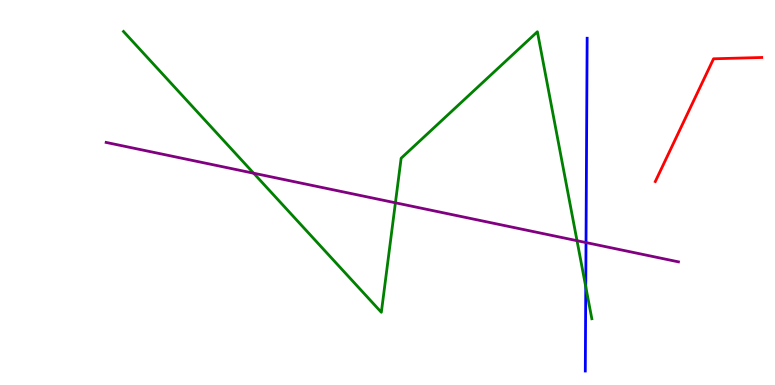[{'lines': ['blue', 'red'], 'intersections': []}, {'lines': ['green', 'red'], 'intersections': []}, {'lines': ['purple', 'red'], 'intersections': []}, {'lines': ['blue', 'green'], 'intersections': [{'x': 7.56, 'y': 2.55}]}, {'lines': ['blue', 'purple'], 'intersections': [{'x': 7.56, 'y': 3.7}]}, {'lines': ['green', 'purple'], 'intersections': [{'x': 3.27, 'y': 5.5}, {'x': 5.1, 'y': 4.73}, {'x': 7.45, 'y': 3.75}]}]